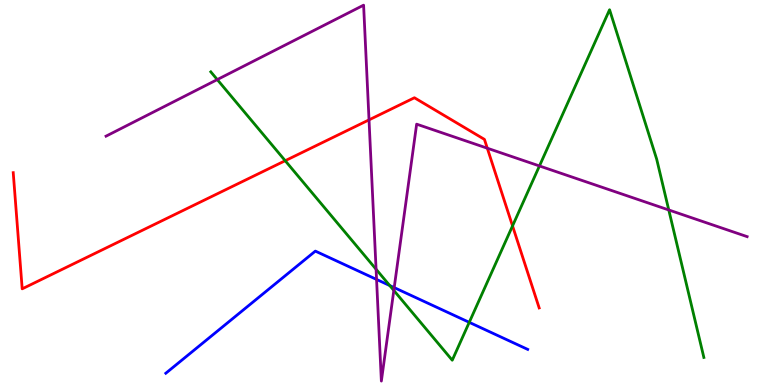[{'lines': ['blue', 'red'], 'intersections': []}, {'lines': ['green', 'red'], 'intersections': [{'x': 3.68, 'y': 5.83}, {'x': 6.61, 'y': 4.13}]}, {'lines': ['purple', 'red'], 'intersections': [{'x': 4.76, 'y': 6.89}, {'x': 6.29, 'y': 6.15}]}, {'lines': ['blue', 'green'], 'intersections': [{'x': 5.03, 'y': 2.58}, {'x': 6.05, 'y': 1.63}]}, {'lines': ['blue', 'purple'], 'intersections': [{'x': 4.86, 'y': 2.74}, {'x': 5.09, 'y': 2.53}]}, {'lines': ['green', 'purple'], 'intersections': [{'x': 2.8, 'y': 7.93}, {'x': 4.85, 'y': 3.01}, {'x': 5.08, 'y': 2.46}, {'x': 6.96, 'y': 5.69}, {'x': 8.63, 'y': 4.55}]}]